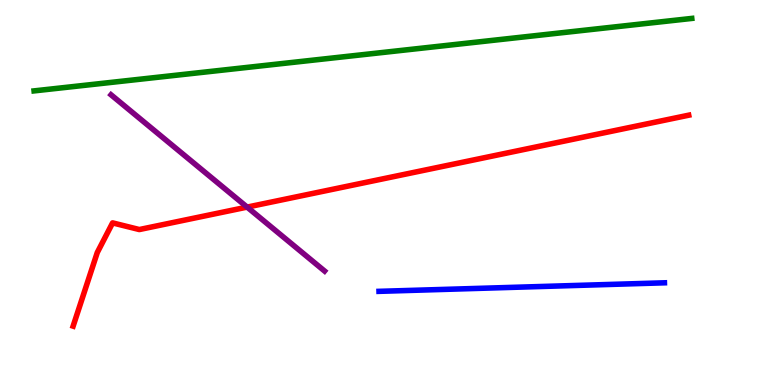[{'lines': ['blue', 'red'], 'intersections': []}, {'lines': ['green', 'red'], 'intersections': []}, {'lines': ['purple', 'red'], 'intersections': [{'x': 3.19, 'y': 4.62}]}, {'lines': ['blue', 'green'], 'intersections': []}, {'lines': ['blue', 'purple'], 'intersections': []}, {'lines': ['green', 'purple'], 'intersections': []}]